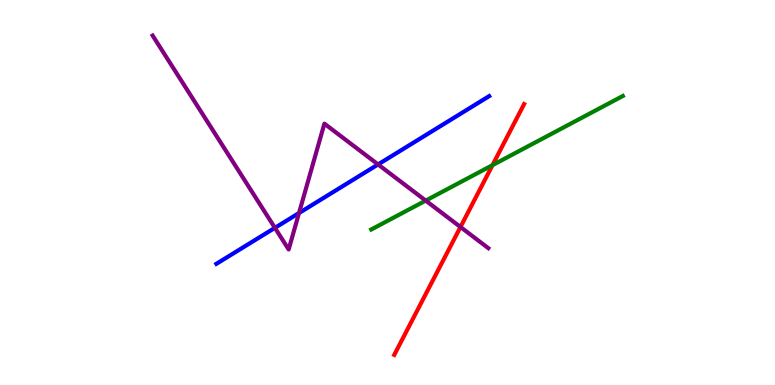[{'lines': ['blue', 'red'], 'intersections': []}, {'lines': ['green', 'red'], 'intersections': [{'x': 6.35, 'y': 5.71}]}, {'lines': ['purple', 'red'], 'intersections': [{'x': 5.94, 'y': 4.1}]}, {'lines': ['blue', 'green'], 'intersections': []}, {'lines': ['blue', 'purple'], 'intersections': [{'x': 3.55, 'y': 4.08}, {'x': 3.86, 'y': 4.47}, {'x': 4.88, 'y': 5.73}]}, {'lines': ['green', 'purple'], 'intersections': [{'x': 5.49, 'y': 4.79}]}]